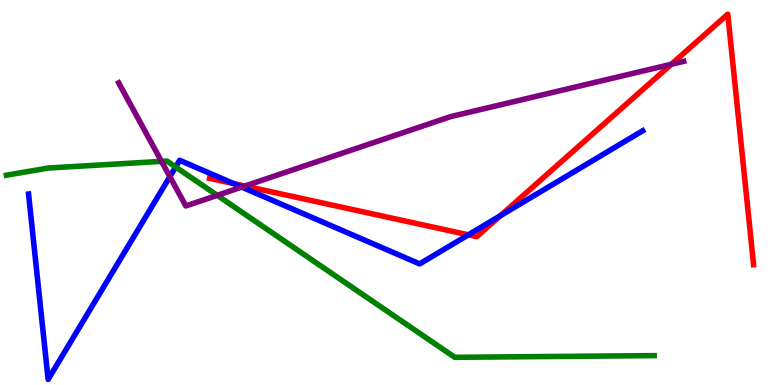[{'lines': ['blue', 'red'], 'intersections': [{'x': 3.01, 'y': 5.23}, {'x': 6.04, 'y': 3.9}, {'x': 6.46, 'y': 4.4}]}, {'lines': ['green', 'red'], 'intersections': []}, {'lines': ['purple', 'red'], 'intersections': [{'x': 3.16, 'y': 5.17}, {'x': 8.66, 'y': 8.33}]}, {'lines': ['blue', 'green'], 'intersections': [{'x': 2.27, 'y': 5.66}]}, {'lines': ['blue', 'purple'], 'intersections': [{'x': 2.19, 'y': 5.41}, {'x': 3.12, 'y': 5.14}]}, {'lines': ['green', 'purple'], 'intersections': [{'x': 2.08, 'y': 5.81}, {'x': 2.8, 'y': 4.93}]}]